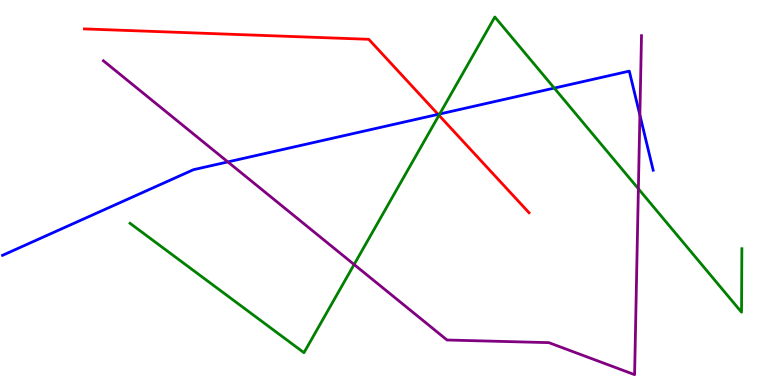[{'lines': ['blue', 'red'], 'intersections': [{'x': 5.65, 'y': 7.03}]}, {'lines': ['green', 'red'], 'intersections': [{'x': 5.66, 'y': 7.01}]}, {'lines': ['purple', 'red'], 'intersections': []}, {'lines': ['blue', 'green'], 'intersections': [{'x': 5.67, 'y': 7.04}, {'x': 7.15, 'y': 7.71}]}, {'lines': ['blue', 'purple'], 'intersections': [{'x': 2.94, 'y': 5.79}, {'x': 8.26, 'y': 7.01}]}, {'lines': ['green', 'purple'], 'intersections': [{'x': 4.57, 'y': 3.13}, {'x': 8.24, 'y': 5.1}]}]